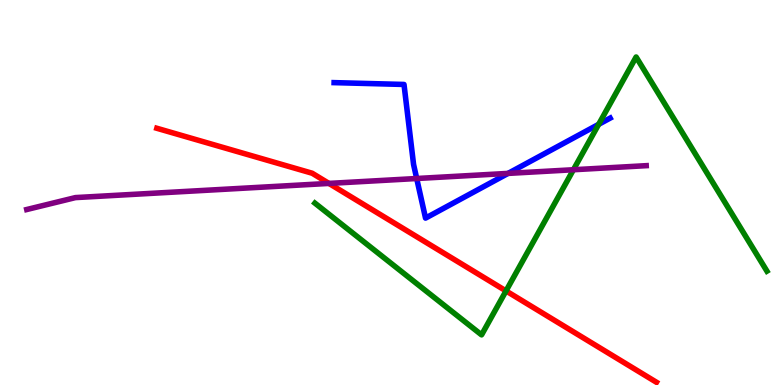[{'lines': ['blue', 'red'], 'intersections': []}, {'lines': ['green', 'red'], 'intersections': [{'x': 6.53, 'y': 2.44}]}, {'lines': ['purple', 'red'], 'intersections': [{'x': 4.24, 'y': 5.24}]}, {'lines': ['blue', 'green'], 'intersections': [{'x': 7.72, 'y': 6.77}]}, {'lines': ['blue', 'purple'], 'intersections': [{'x': 5.38, 'y': 5.36}, {'x': 6.56, 'y': 5.5}]}, {'lines': ['green', 'purple'], 'intersections': [{'x': 7.4, 'y': 5.59}]}]